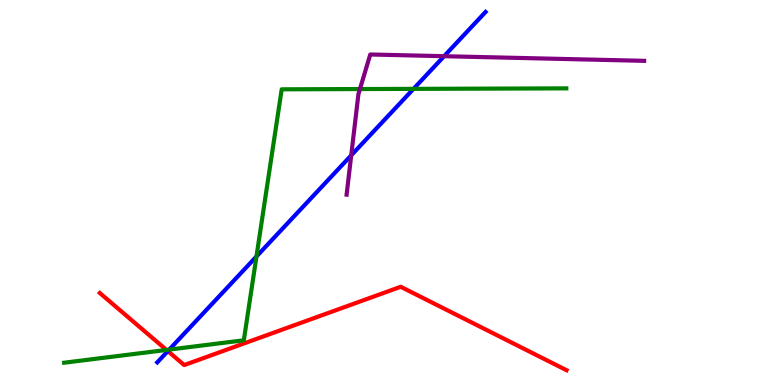[{'lines': ['blue', 'red'], 'intersections': [{'x': 2.17, 'y': 0.881}]}, {'lines': ['green', 'red'], 'intersections': [{'x': 2.15, 'y': 0.911}]}, {'lines': ['purple', 'red'], 'intersections': []}, {'lines': ['blue', 'green'], 'intersections': [{'x': 2.18, 'y': 0.92}, {'x': 3.31, 'y': 3.34}, {'x': 5.34, 'y': 7.69}]}, {'lines': ['blue', 'purple'], 'intersections': [{'x': 4.53, 'y': 5.97}, {'x': 5.73, 'y': 8.54}]}, {'lines': ['green', 'purple'], 'intersections': [{'x': 4.64, 'y': 7.69}]}]